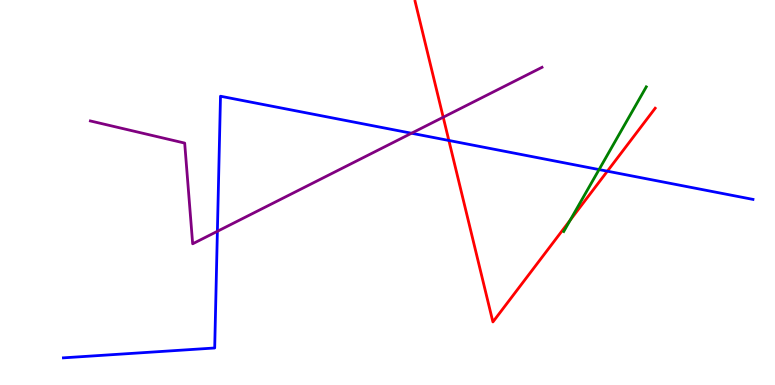[{'lines': ['blue', 'red'], 'intersections': [{'x': 5.79, 'y': 6.35}, {'x': 7.84, 'y': 5.55}]}, {'lines': ['green', 'red'], 'intersections': [{'x': 7.36, 'y': 4.28}]}, {'lines': ['purple', 'red'], 'intersections': [{'x': 5.72, 'y': 6.96}]}, {'lines': ['blue', 'green'], 'intersections': [{'x': 7.73, 'y': 5.6}]}, {'lines': ['blue', 'purple'], 'intersections': [{'x': 2.8, 'y': 3.99}, {'x': 5.31, 'y': 6.54}]}, {'lines': ['green', 'purple'], 'intersections': []}]